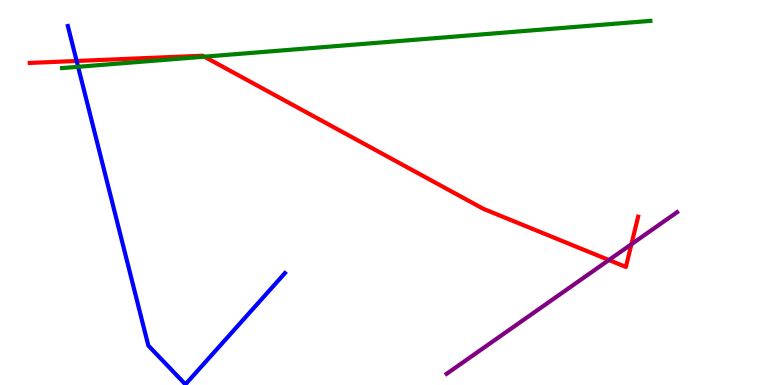[{'lines': ['blue', 'red'], 'intersections': [{'x': 0.989, 'y': 8.42}]}, {'lines': ['green', 'red'], 'intersections': [{'x': 2.64, 'y': 8.53}]}, {'lines': ['purple', 'red'], 'intersections': [{'x': 7.86, 'y': 3.25}, {'x': 8.15, 'y': 3.66}]}, {'lines': ['blue', 'green'], 'intersections': [{'x': 1.01, 'y': 8.26}]}, {'lines': ['blue', 'purple'], 'intersections': []}, {'lines': ['green', 'purple'], 'intersections': []}]